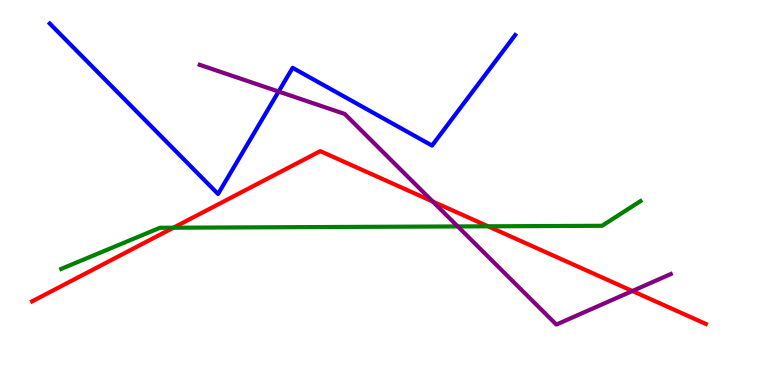[{'lines': ['blue', 'red'], 'intersections': []}, {'lines': ['green', 'red'], 'intersections': [{'x': 2.24, 'y': 4.09}, {'x': 6.3, 'y': 4.12}]}, {'lines': ['purple', 'red'], 'intersections': [{'x': 5.58, 'y': 4.77}, {'x': 8.16, 'y': 2.44}]}, {'lines': ['blue', 'green'], 'intersections': []}, {'lines': ['blue', 'purple'], 'intersections': [{'x': 3.6, 'y': 7.62}]}, {'lines': ['green', 'purple'], 'intersections': [{'x': 5.91, 'y': 4.12}]}]